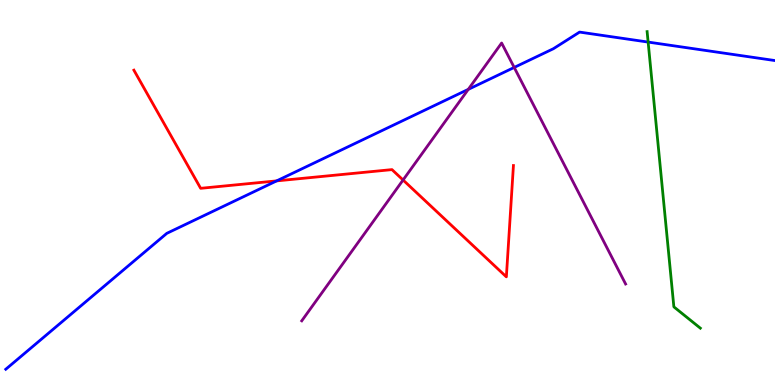[{'lines': ['blue', 'red'], 'intersections': [{'x': 3.57, 'y': 5.3}]}, {'lines': ['green', 'red'], 'intersections': []}, {'lines': ['purple', 'red'], 'intersections': [{'x': 5.2, 'y': 5.32}]}, {'lines': ['blue', 'green'], 'intersections': [{'x': 8.36, 'y': 8.91}]}, {'lines': ['blue', 'purple'], 'intersections': [{'x': 6.04, 'y': 7.68}, {'x': 6.63, 'y': 8.25}]}, {'lines': ['green', 'purple'], 'intersections': []}]